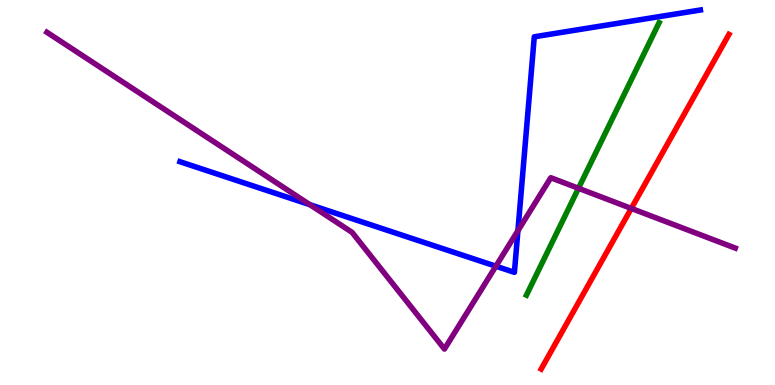[{'lines': ['blue', 'red'], 'intersections': []}, {'lines': ['green', 'red'], 'intersections': []}, {'lines': ['purple', 'red'], 'intersections': [{'x': 8.15, 'y': 4.59}]}, {'lines': ['blue', 'green'], 'intersections': []}, {'lines': ['blue', 'purple'], 'intersections': [{'x': 4.0, 'y': 4.68}, {'x': 6.4, 'y': 3.09}, {'x': 6.68, 'y': 4.01}]}, {'lines': ['green', 'purple'], 'intersections': [{'x': 7.46, 'y': 5.11}]}]